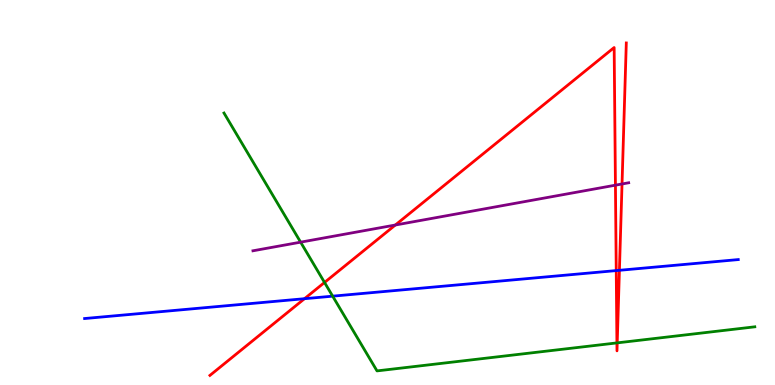[{'lines': ['blue', 'red'], 'intersections': [{'x': 3.93, 'y': 2.24}, {'x': 7.95, 'y': 2.97}, {'x': 7.99, 'y': 2.98}]}, {'lines': ['green', 'red'], 'intersections': [{'x': 4.19, 'y': 2.66}, {'x': 7.96, 'y': 1.09}, {'x': 7.96, 'y': 1.09}]}, {'lines': ['purple', 'red'], 'intersections': [{'x': 5.1, 'y': 4.16}, {'x': 7.94, 'y': 5.19}, {'x': 8.03, 'y': 5.22}]}, {'lines': ['blue', 'green'], 'intersections': [{'x': 4.29, 'y': 2.31}]}, {'lines': ['blue', 'purple'], 'intersections': []}, {'lines': ['green', 'purple'], 'intersections': [{'x': 3.88, 'y': 3.71}]}]